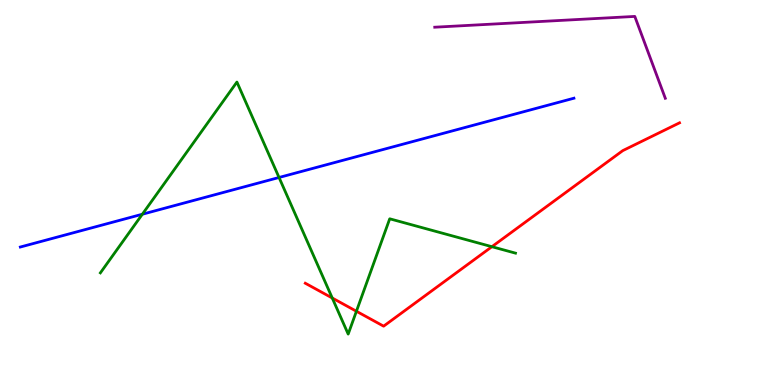[{'lines': ['blue', 'red'], 'intersections': []}, {'lines': ['green', 'red'], 'intersections': [{'x': 4.29, 'y': 2.26}, {'x': 4.6, 'y': 1.92}, {'x': 6.35, 'y': 3.59}]}, {'lines': ['purple', 'red'], 'intersections': []}, {'lines': ['blue', 'green'], 'intersections': [{'x': 1.84, 'y': 4.44}, {'x': 3.6, 'y': 5.39}]}, {'lines': ['blue', 'purple'], 'intersections': []}, {'lines': ['green', 'purple'], 'intersections': []}]